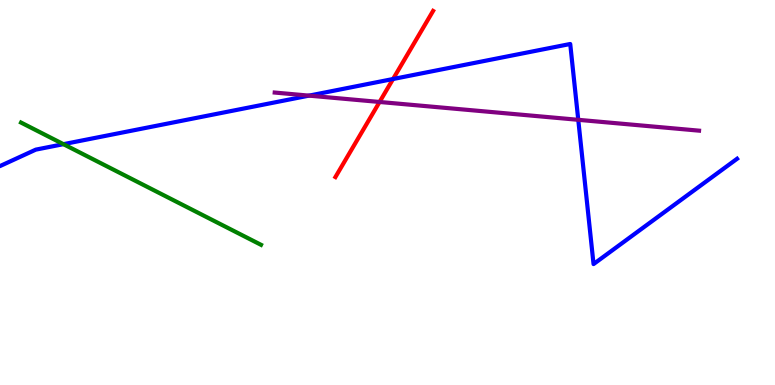[{'lines': ['blue', 'red'], 'intersections': [{'x': 5.07, 'y': 7.95}]}, {'lines': ['green', 'red'], 'intersections': []}, {'lines': ['purple', 'red'], 'intersections': [{'x': 4.9, 'y': 7.35}]}, {'lines': ['blue', 'green'], 'intersections': [{'x': 0.819, 'y': 6.26}]}, {'lines': ['blue', 'purple'], 'intersections': [{'x': 3.99, 'y': 7.52}, {'x': 7.46, 'y': 6.89}]}, {'lines': ['green', 'purple'], 'intersections': []}]